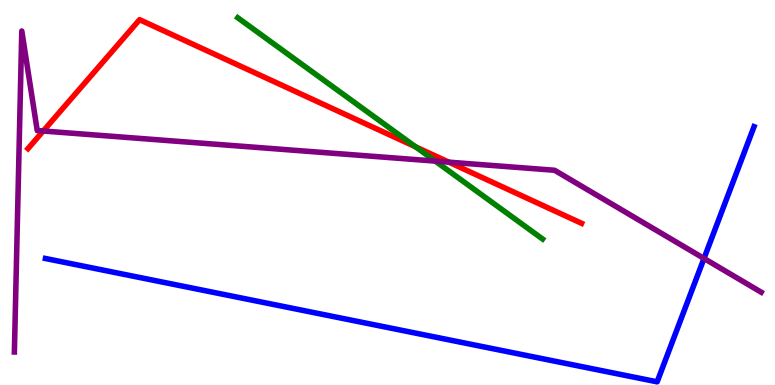[{'lines': ['blue', 'red'], 'intersections': []}, {'lines': ['green', 'red'], 'intersections': [{'x': 5.36, 'y': 6.19}]}, {'lines': ['purple', 'red'], 'intersections': [{'x': 0.558, 'y': 6.6}, {'x': 5.79, 'y': 5.79}]}, {'lines': ['blue', 'green'], 'intersections': []}, {'lines': ['blue', 'purple'], 'intersections': [{'x': 9.08, 'y': 3.29}]}, {'lines': ['green', 'purple'], 'intersections': [{'x': 5.62, 'y': 5.82}]}]